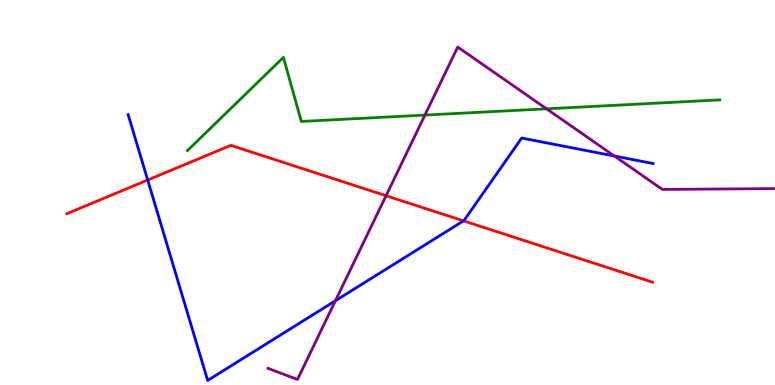[{'lines': ['blue', 'red'], 'intersections': [{'x': 1.91, 'y': 5.32}, {'x': 5.98, 'y': 4.26}]}, {'lines': ['green', 'red'], 'intersections': []}, {'lines': ['purple', 'red'], 'intersections': [{'x': 4.98, 'y': 4.92}]}, {'lines': ['blue', 'green'], 'intersections': []}, {'lines': ['blue', 'purple'], 'intersections': [{'x': 4.33, 'y': 2.19}, {'x': 7.93, 'y': 5.95}]}, {'lines': ['green', 'purple'], 'intersections': [{'x': 5.48, 'y': 7.01}, {'x': 7.05, 'y': 7.17}]}]